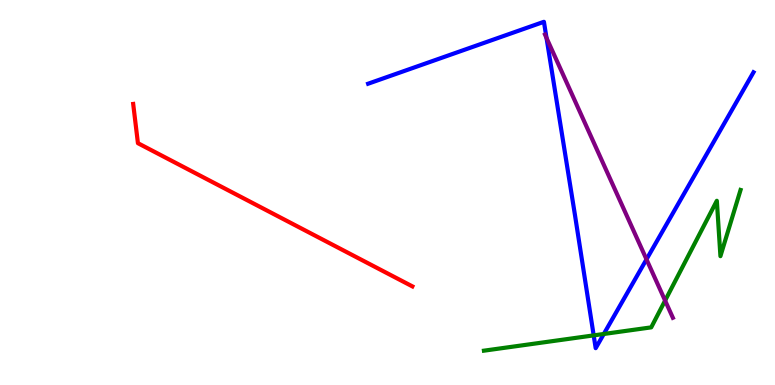[{'lines': ['blue', 'red'], 'intersections': []}, {'lines': ['green', 'red'], 'intersections': []}, {'lines': ['purple', 'red'], 'intersections': []}, {'lines': ['blue', 'green'], 'intersections': [{'x': 7.66, 'y': 1.29}, {'x': 7.79, 'y': 1.33}]}, {'lines': ['blue', 'purple'], 'intersections': [{'x': 7.05, 'y': 9.01}, {'x': 8.34, 'y': 3.26}]}, {'lines': ['green', 'purple'], 'intersections': [{'x': 8.58, 'y': 2.19}]}]